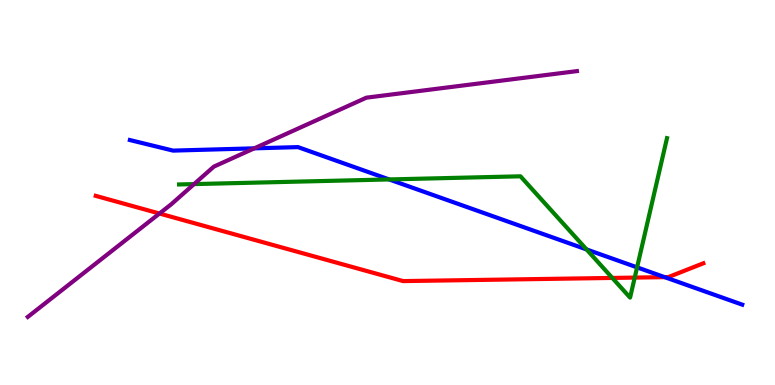[{'lines': ['blue', 'red'], 'intersections': [{'x': 8.58, 'y': 2.8}]}, {'lines': ['green', 'red'], 'intersections': [{'x': 7.9, 'y': 2.78}, {'x': 8.19, 'y': 2.79}]}, {'lines': ['purple', 'red'], 'intersections': [{'x': 2.06, 'y': 4.45}]}, {'lines': ['blue', 'green'], 'intersections': [{'x': 5.02, 'y': 5.34}, {'x': 7.57, 'y': 3.52}, {'x': 8.22, 'y': 3.06}]}, {'lines': ['blue', 'purple'], 'intersections': [{'x': 3.28, 'y': 6.15}]}, {'lines': ['green', 'purple'], 'intersections': [{'x': 2.5, 'y': 5.22}]}]